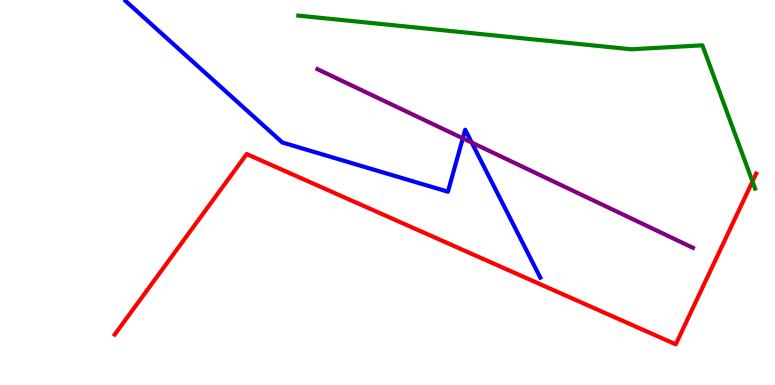[{'lines': ['blue', 'red'], 'intersections': []}, {'lines': ['green', 'red'], 'intersections': [{'x': 9.71, 'y': 5.29}]}, {'lines': ['purple', 'red'], 'intersections': []}, {'lines': ['blue', 'green'], 'intersections': []}, {'lines': ['blue', 'purple'], 'intersections': [{'x': 5.97, 'y': 6.41}, {'x': 6.09, 'y': 6.3}]}, {'lines': ['green', 'purple'], 'intersections': []}]